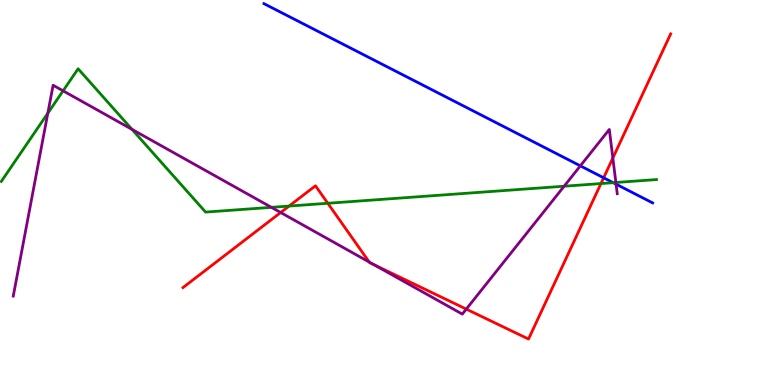[{'lines': ['blue', 'red'], 'intersections': [{'x': 7.79, 'y': 5.38}]}, {'lines': ['green', 'red'], 'intersections': [{'x': 3.73, 'y': 4.65}, {'x': 4.23, 'y': 4.72}, {'x': 7.75, 'y': 5.23}]}, {'lines': ['purple', 'red'], 'intersections': [{'x': 3.62, 'y': 4.48}, {'x': 4.76, 'y': 3.19}, {'x': 4.83, 'y': 3.12}, {'x': 6.02, 'y': 1.97}, {'x': 7.91, 'y': 5.9}]}, {'lines': ['blue', 'green'], 'intersections': [{'x': 7.91, 'y': 5.25}]}, {'lines': ['blue', 'purple'], 'intersections': [{'x': 7.49, 'y': 5.69}, {'x': 7.95, 'y': 5.22}]}, {'lines': ['green', 'purple'], 'intersections': [{'x': 0.617, 'y': 7.06}, {'x': 0.814, 'y': 7.64}, {'x': 1.7, 'y': 6.64}, {'x': 3.5, 'y': 4.61}, {'x': 7.28, 'y': 5.16}, {'x': 7.95, 'y': 5.26}]}]